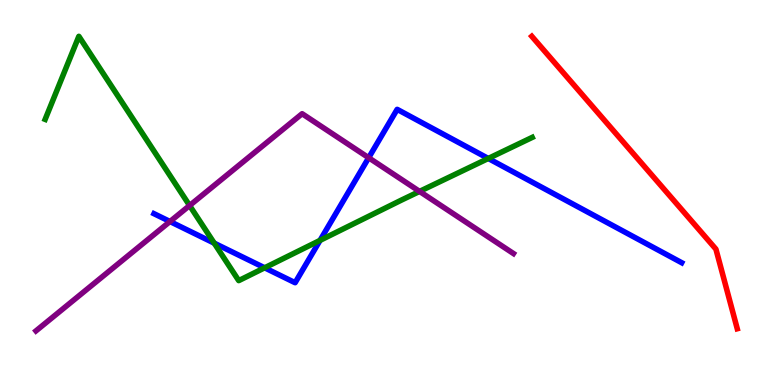[{'lines': ['blue', 'red'], 'intersections': []}, {'lines': ['green', 'red'], 'intersections': []}, {'lines': ['purple', 'red'], 'intersections': []}, {'lines': ['blue', 'green'], 'intersections': [{'x': 2.76, 'y': 3.68}, {'x': 3.41, 'y': 3.04}, {'x': 4.13, 'y': 3.76}, {'x': 6.3, 'y': 5.88}]}, {'lines': ['blue', 'purple'], 'intersections': [{'x': 2.19, 'y': 4.25}, {'x': 4.76, 'y': 5.9}]}, {'lines': ['green', 'purple'], 'intersections': [{'x': 2.45, 'y': 4.66}, {'x': 5.41, 'y': 5.03}]}]